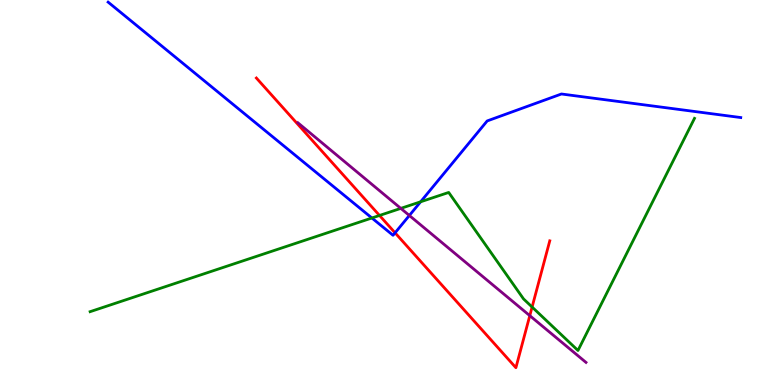[{'lines': ['blue', 'red'], 'intersections': [{'x': 5.1, 'y': 3.95}]}, {'lines': ['green', 'red'], 'intersections': [{'x': 4.9, 'y': 4.4}, {'x': 6.87, 'y': 2.03}]}, {'lines': ['purple', 'red'], 'intersections': [{'x': 6.84, 'y': 1.8}]}, {'lines': ['blue', 'green'], 'intersections': [{'x': 4.8, 'y': 4.34}, {'x': 5.43, 'y': 4.76}]}, {'lines': ['blue', 'purple'], 'intersections': [{'x': 5.28, 'y': 4.4}]}, {'lines': ['green', 'purple'], 'intersections': [{'x': 5.17, 'y': 4.59}]}]